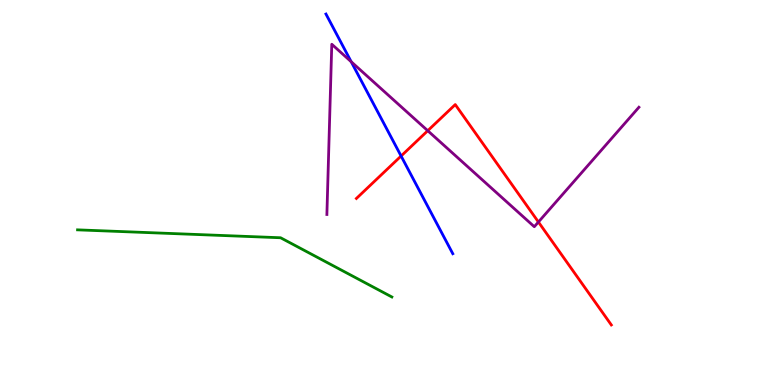[{'lines': ['blue', 'red'], 'intersections': [{'x': 5.18, 'y': 5.95}]}, {'lines': ['green', 'red'], 'intersections': []}, {'lines': ['purple', 'red'], 'intersections': [{'x': 5.52, 'y': 6.6}, {'x': 6.95, 'y': 4.23}]}, {'lines': ['blue', 'green'], 'intersections': []}, {'lines': ['blue', 'purple'], 'intersections': [{'x': 4.53, 'y': 8.4}]}, {'lines': ['green', 'purple'], 'intersections': []}]